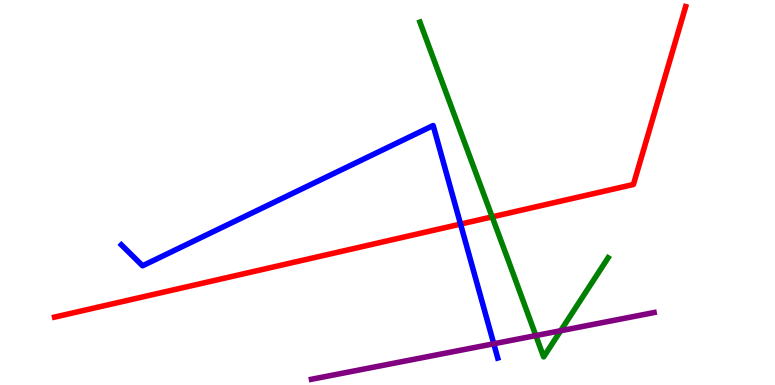[{'lines': ['blue', 'red'], 'intersections': [{'x': 5.94, 'y': 4.18}]}, {'lines': ['green', 'red'], 'intersections': [{'x': 6.35, 'y': 4.37}]}, {'lines': ['purple', 'red'], 'intersections': []}, {'lines': ['blue', 'green'], 'intersections': []}, {'lines': ['blue', 'purple'], 'intersections': [{'x': 6.37, 'y': 1.07}]}, {'lines': ['green', 'purple'], 'intersections': [{'x': 6.91, 'y': 1.28}, {'x': 7.23, 'y': 1.41}]}]